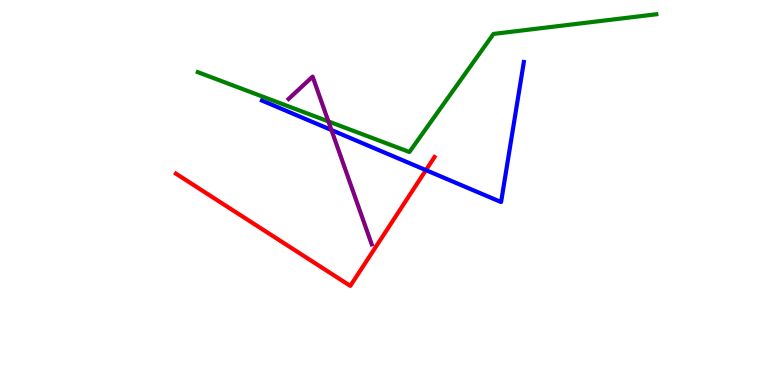[{'lines': ['blue', 'red'], 'intersections': [{'x': 5.5, 'y': 5.58}]}, {'lines': ['green', 'red'], 'intersections': []}, {'lines': ['purple', 'red'], 'intersections': []}, {'lines': ['blue', 'green'], 'intersections': []}, {'lines': ['blue', 'purple'], 'intersections': [{'x': 4.28, 'y': 6.62}]}, {'lines': ['green', 'purple'], 'intersections': [{'x': 4.24, 'y': 6.85}]}]